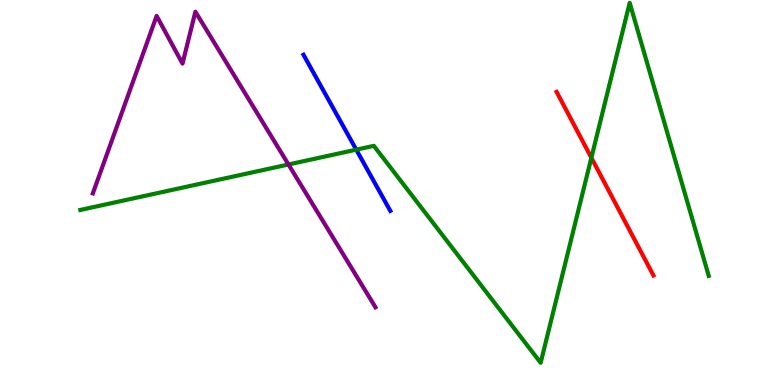[{'lines': ['blue', 'red'], 'intersections': []}, {'lines': ['green', 'red'], 'intersections': [{'x': 7.63, 'y': 5.9}]}, {'lines': ['purple', 'red'], 'intersections': []}, {'lines': ['blue', 'green'], 'intersections': [{'x': 4.6, 'y': 6.11}]}, {'lines': ['blue', 'purple'], 'intersections': []}, {'lines': ['green', 'purple'], 'intersections': [{'x': 3.72, 'y': 5.73}]}]